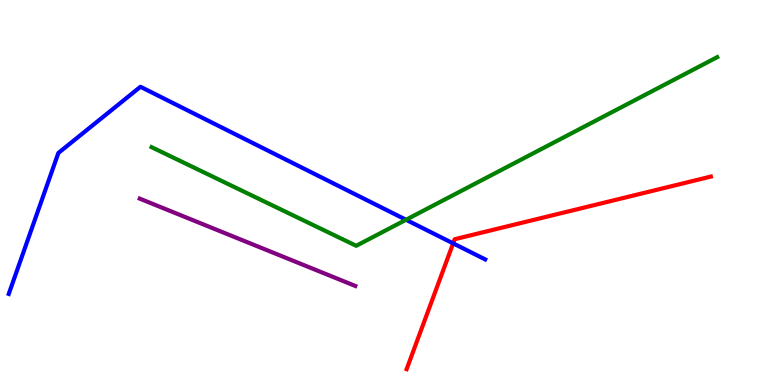[{'lines': ['blue', 'red'], 'intersections': [{'x': 5.85, 'y': 3.68}]}, {'lines': ['green', 'red'], 'intersections': []}, {'lines': ['purple', 'red'], 'intersections': []}, {'lines': ['blue', 'green'], 'intersections': [{'x': 5.24, 'y': 4.29}]}, {'lines': ['blue', 'purple'], 'intersections': []}, {'lines': ['green', 'purple'], 'intersections': []}]